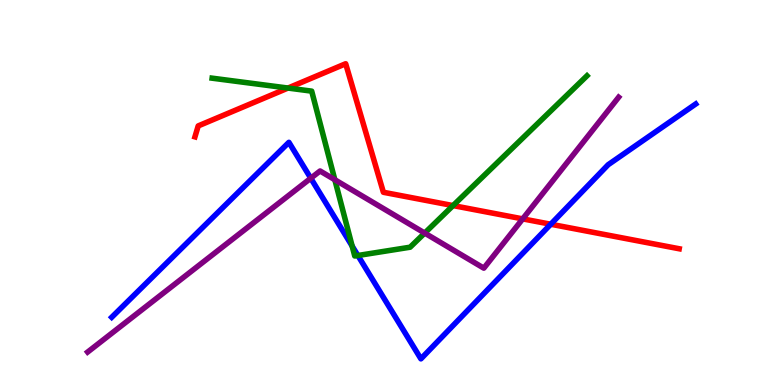[{'lines': ['blue', 'red'], 'intersections': [{'x': 7.11, 'y': 4.18}]}, {'lines': ['green', 'red'], 'intersections': [{'x': 3.72, 'y': 7.71}, {'x': 5.85, 'y': 4.66}]}, {'lines': ['purple', 'red'], 'intersections': [{'x': 6.74, 'y': 4.31}]}, {'lines': ['blue', 'green'], 'intersections': [{'x': 4.54, 'y': 3.61}, {'x': 4.62, 'y': 3.36}]}, {'lines': ['blue', 'purple'], 'intersections': [{'x': 4.01, 'y': 5.37}]}, {'lines': ['green', 'purple'], 'intersections': [{'x': 4.32, 'y': 5.33}, {'x': 5.48, 'y': 3.95}]}]